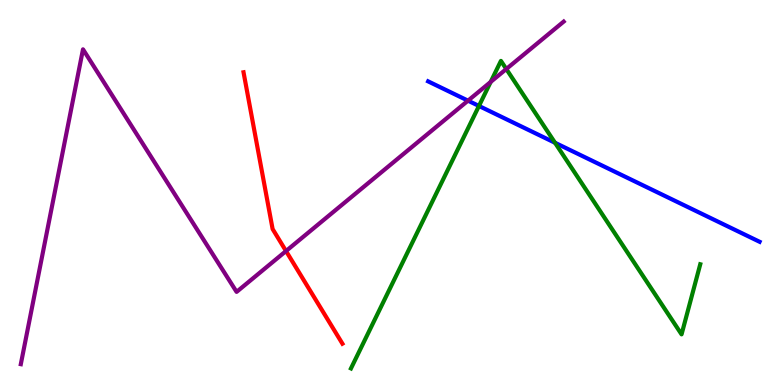[{'lines': ['blue', 'red'], 'intersections': []}, {'lines': ['green', 'red'], 'intersections': []}, {'lines': ['purple', 'red'], 'intersections': [{'x': 3.69, 'y': 3.48}]}, {'lines': ['blue', 'green'], 'intersections': [{'x': 6.18, 'y': 7.25}, {'x': 7.16, 'y': 6.29}]}, {'lines': ['blue', 'purple'], 'intersections': [{'x': 6.04, 'y': 7.39}]}, {'lines': ['green', 'purple'], 'intersections': [{'x': 6.33, 'y': 7.87}, {'x': 6.53, 'y': 8.21}]}]